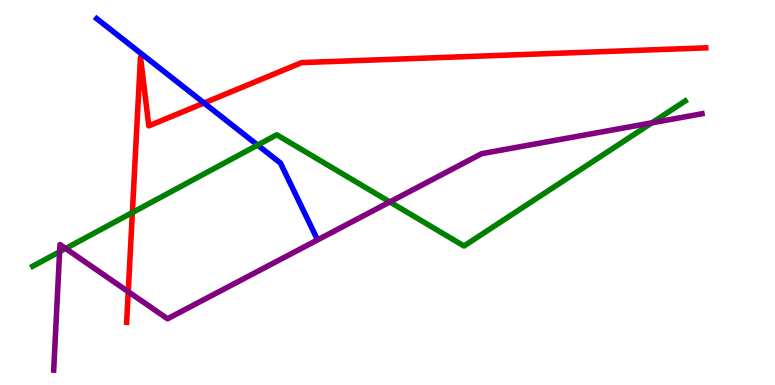[{'lines': ['blue', 'red'], 'intersections': [{'x': 2.63, 'y': 7.32}]}, {'lines': ['green', 'red'], 'intersections': [{'x': 1.71, 'y': 4.48}]}, {'lines': ['purple', 'red'], 'intersections': [{'x': 1.65, 'y': 2.42}]}, {'lines': ['blue', 'green'], 'intersections': [{'x': 3.32, 'y': 6.23}]}, {'lines': ['blue', 'purple'], 'intersections': []}, {'lines': ['green', 'purple'], 'intersections': [{'x': 0.769, 'y': 3.46}, {'x': 0.847, 'y': 3.55}, {'x': 5.03, 'y': 4.76}, {'x': 8.41, 'y': 6.81}]}]